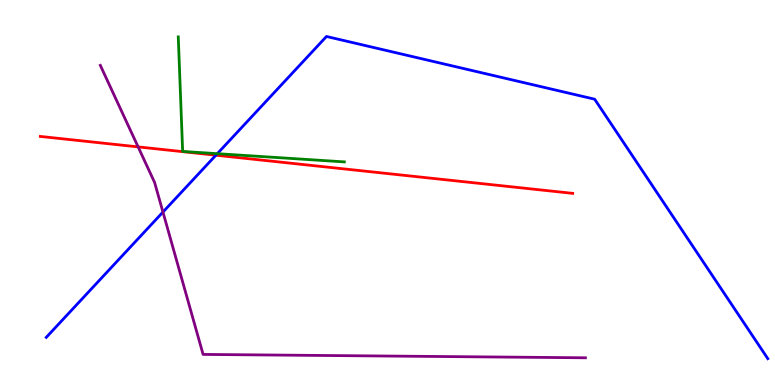[{'lines': ['blue', 'red'], 'intersections': [{'x': 2.79, 'y': 5.97}]}, {'lines': ['green', 'red'], 'intersections': []}, {'lines': ['purple', 'red'], 'intersections': [{'x': 1.78, 'y': 6.18}]}, {'lines': ['blue', 'green'], 'intersections': [{'x': 2.8, 'y': 6.01}]}, {'lines': ['blue', 'purple'], 'intersections': [{'x': 2.1, 'y': 4.49}]}, {'lines': ['green', 'purple'], 'intersections': []}]